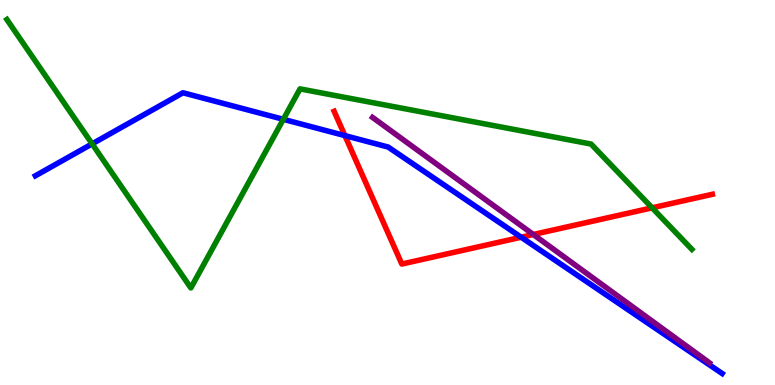[{'lines': ['blue', 'red'], 'intersections': [{'x': 4.45, 'y': 6.48}, {'x': 6.72, 'y': 3.84}]}, {'lines': ['green', 'red'], 'intersections': [{'x': 8.41, 'y': 4.6}]}, {'lines': ['purple', 'red'], 'intersections': [{'x': 6.88, 'y': 3.91}]}, {'lines': ['blue', 'green'], 'intersections': [{'x': 1.19, 'y': 6.26}, {'x': 3.66, 'y': 6.9}]}, {'lines': ['blue', 'purple'], 'intersections': []}, {'lines': ['green', 'purple'], 'intersections': []}]